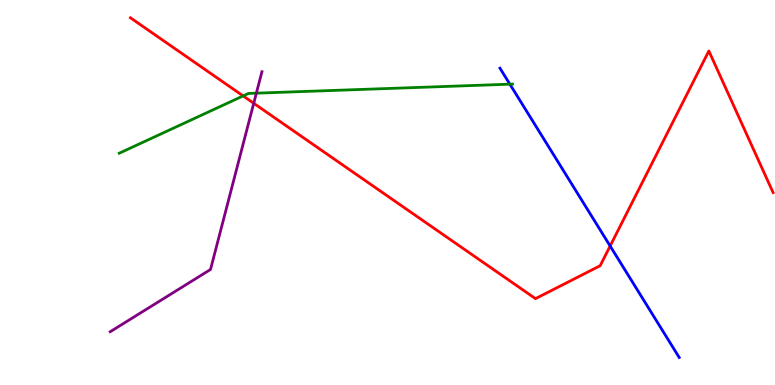[{'lines': ['blue', 'red'], 'intersections': [{'x': 7.87, 'y': 3.61}]}, {'lines': ['green', 'red'], 'intersections': [{'x': 3.14, 'y': 7.51}]}, {'lines': ['purple', 'red'], 'intersections': [{'x': 3.27, 'y': 7.32}]}, {'lines': ['blue', 'green'], 'intersections': [{'x': 6.58, 'y': 7.81}]}, {'lines': ['blue', 'purple'], 'intersections': []}, {'lines': ['green', 'purple'], 'intersections': [{'x': 3.31, 'y': 7.58}]}]